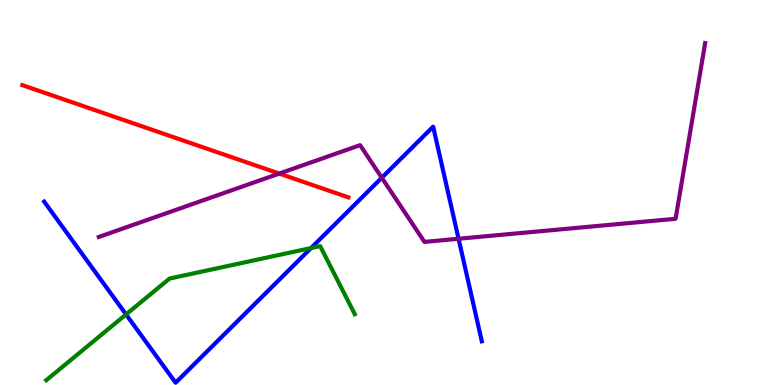[{'lines': ['blue', 'red'], 'intersections': []}, {'lines': ['green', 'red'], 'intersections': []}, {'lines': ['purple', 'red'], 'intersections': [{'x': 3.6, 'y': 5.49}]}, {'lines': ['blue', 'green'], 'intersections': [{'x': 1.63, 'y': 1.83}, {'x': 4.01, 'y': 3.56}]}, {'lines': ['blue', 'purple'], 'intersections': [{'x': 4.93, 'y': 5.38}, {'x': 5.92, 'y': 3.8}]}, {'lines': ['green', 'purple'], 'intersections': []}]